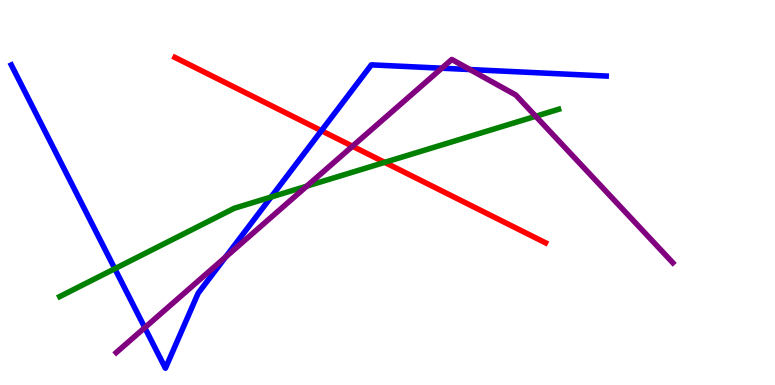[{'lines': ['blue', 'red'], 'intersections': [{'x': 4.15, 'y': 6.61}]}, {'lines': ['green', 'red'], 'intersections': [{'x': 4.96, 'y': 5.78}]}, {'lines': ['purple', 'red'], 'intersections': [{'x': 4.55, 'y': 6.2}]}, {'lines': ['blue', 'green'], 'intersections': [{'x': 1.48, 'y': 3.02}, {'x': 3.5, 'y': 4.88}]}, {'lines': ['blue', 'purple'], 'intersections': [{'x': 1.87, 'y': 1.49}, {'x': 2.91, 'y': 3.32}, {'x': 5.7, 'y': 8.23}, {'x': 6.06, 'y': 8.19}]}, {'lines': ['green', 'purple'], 'intersections': [{'x': 3.96, 'y': 5.17}, {'x': 6.91, 'y': 6.98}]}]